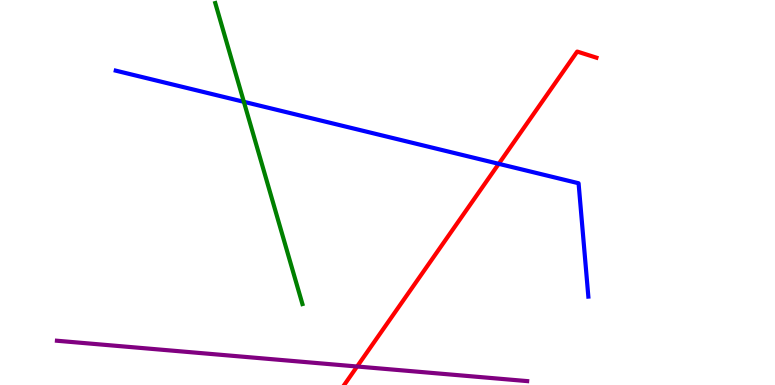[{'lines': ['blue', 'red'], 'intersections': [{'x': 6.44, 'y': 5.74}]}, {'lines': ['green', 'red'], 'intersections': []}, {'lines': ['purple', 'red'], 'intersections': [{'x': 4.61, 'y': 0.48}]}, {'lines': ['blue', 'green'], 'intersections': [{'x': 3.15, 'y': 7.36}]}, {'lines': ['blue', 'purple'], 'intersections': []}, {'lines': ['green', 'purple'], 'intersections': []}]